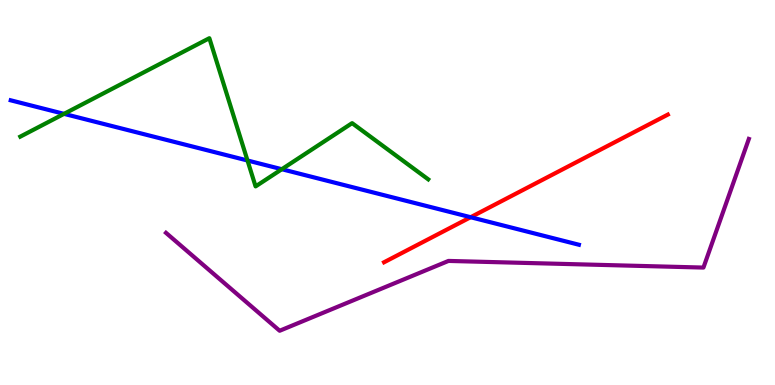[{'lines': ['blue', 'red'], 'intersections': [{'x': 6.07, 'y': 4.36}]}, {'lines': ['green', 'red'], 'intersections': []}, {'lines': ['purple', 'red'], 'intersections': []}, {'lines': ['blue', 'green'], 'intersections': [{'x': 0.826, 'y': 7.04}, {'x': 3.19, 'y': 5.83}, {'x': 3.64, 'y': 5.6}]}, {'lines': ['blue', 'purple'], 'intersections': []}, {'lines': ['green', 'purple'], 'intersections': []}]